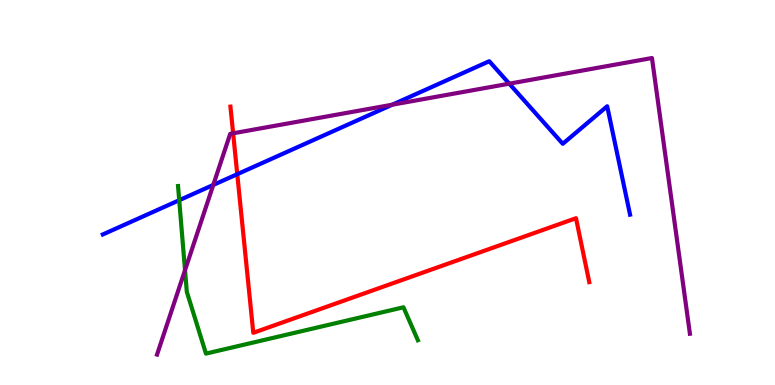[{'lines': ['blue', 'red'], 'intersections': [{'x': 3.06, 'y': 5.48}]}, {'lines': ['green', 'red'], 'intersections': []}, {'lines': ['purple', 'red'], 'intersections': [{'x': 3.01, 'y': 6.54}]}, {'lines': ['blue', 'green'], 'intersections': [{'x': 2.31, 'y': 4.8}]}, {'lines': ['blue', 'purple'], 'intersections': [{'x': 2.75, 'y': 5.2}, {'x': 5.06, 'y': 7.28}, {'x': 6.57, 'y': 7.83}]}, {'lines': ['green', 'purple'], 'intersections': [{'x': 2.39, 'y': 2.98}]}]